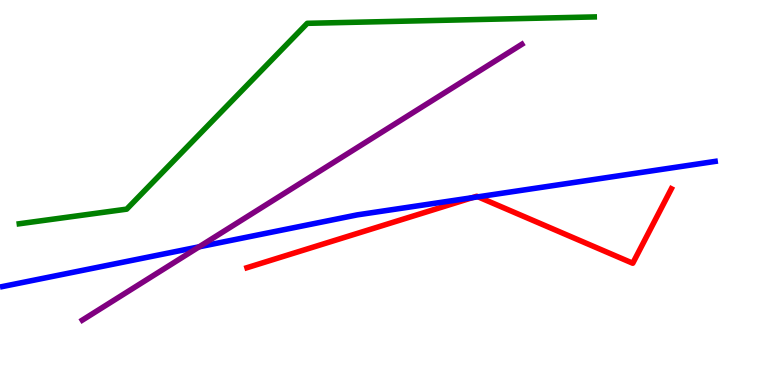[{'lines': ['blue', 'red'], 'intersections': [{'x': 6.09, 'y': 4.86}, {'x': 6.17, 'y': 4.89}]}, {'lines': ['green', 'red'], 'intersections': []}, {'lines': ['purple', 'red'], 'intersections': []}, {'lines': ['blue', 'green'], 'intersections': []}, {'lines': ['blue', 'purple'], 'intersections': [{'x': 2.57, 'y': 3.59}]}, {'lines': ['green', 'purple'], 'intersections': []}]